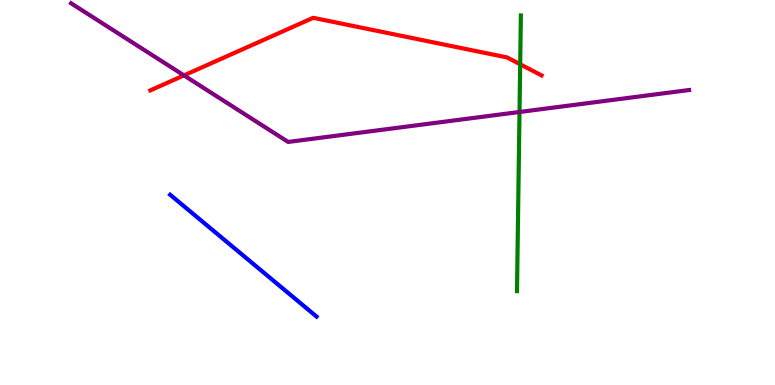[{'lines': ['blue', 'red'], 'intersections': []}, {'lines': ['green', 'red'], 'intersections': [{'x': 6.71, 'y': 8.33}]}, {'lines': ['purple', 'red'], 'intersections': [{'x': 2.37, 'y': 8.04}]}, {'lines': ['blue', 'green'], 'intersections': []}, {'lines': ['blue', 'purple'], 'intersections': []}, {'lines': ['green', 'purple'], 'intersections': [{'x': 6.7, 'y': 7.09}]}]